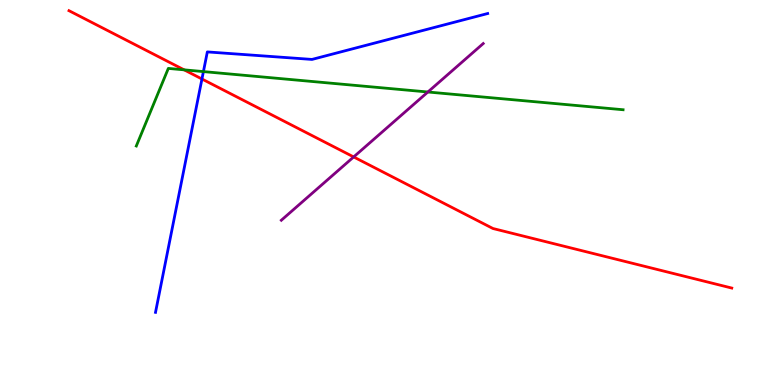[{'lines': ['blue', 'red'], 'intersections': [{'x': 2.61, 'y': 7.95}]}, {'lines': ['green', 'red'], 'intersections': [{'x': 2.38, 'y': 8.19}]}, {'lines': ['purple', 'red'], 'intersections': [{'x': 4.56, 'y': 5.92}]}, {'lines': ['blue', 'green'], 'intersections': [{'x': 2.62, 'y': 8.14}]}, {'lines': ['blue', 'purple'], 'intersections': []}, {'lines': ['green', 'purple'], 'intersections': [{'x': 5.52, 'y': 7.61}]}]